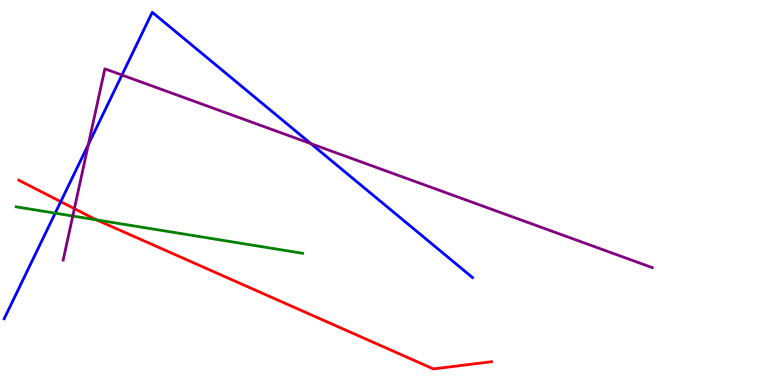[{'lines': ['blue', 'red'], 'intersections': [{'x': 0.784, 'y': 4.76}]}, {'lines': ['green', 'red'], 'intersections': [{'x': 1.25, 'y': 4.29}]}, {'lines': ['purple', 'red'], 'intersections': [{'x': 0.96, 'y': 4.58}]}, {'lines': ['blue', 'green'], 'intersections': [{'x': 0.712, 'y': 4.46}]}, {'lines': ['blue', 'purple'], 'intersections': [{'x': 1.14, 'y': 6.24}, {'x': 1.57, 'y': 8.05}, {'x': 4.01, 'y': 6.27}]}, {'lines': ['green', 'purple'], 'intersections': [{'x': 0.939, 'y': 4.39}]}]